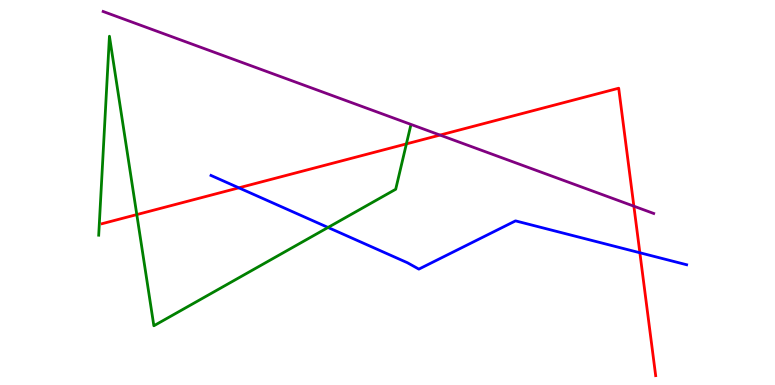[{'lines': ['blue', 'red'], 'intersections': [{'x': 3.08, 'y': 5.12}, {'x': 8.26, 'y': 3.44}]}, {'lines': ['green', 'red'], 'intersections': [{'x': 1.77, 'y': 4.43}, {'x': 5.24, 'y': 6.26}]}, {'lines': ['purple', 'red'], 'intersections': [{'x': 5.68, 'y': 6.49}, {'x': 8.18, 'y': 4.64}]}, {'lines': ['blue', 'green'], 'intersections': [{'x': 4.23, 'y': 4.09}]}, {'lines': ['blue', 'purple'], 'intersections': []}, {'lines': ['green', 'purple'], 'intersections': []}]